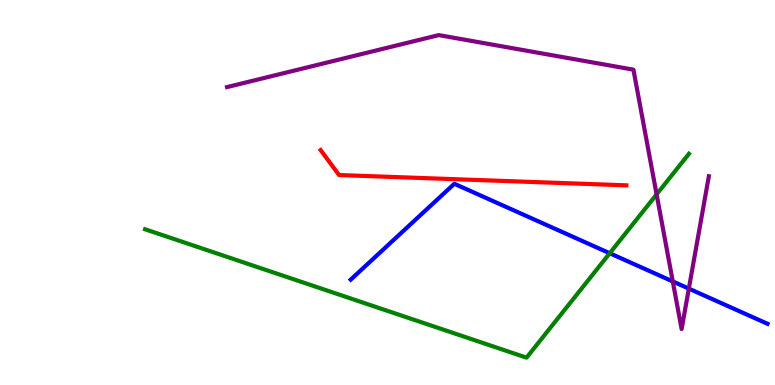[{'lines': ['blue', 'red'], 'intersections': []}, {'lines': ['green', 'red'], 'intersections': []}, {'lines': ['purple', 'red'], 'intersections': []}, {'lines': ['blue', 'green'], 'intersections': [{'x': 7.87, 'y': 3.42}]}, {'lines': ['blue', 'purple'], 'intersections': [{'x': 8.68, 'y': 2.69}, {'x': 8.89, 'y': 2.5}]}, {'lines': ['green', 'purple'], 'intersections': [{'x': 8.47, 'y': 4.95}]}]